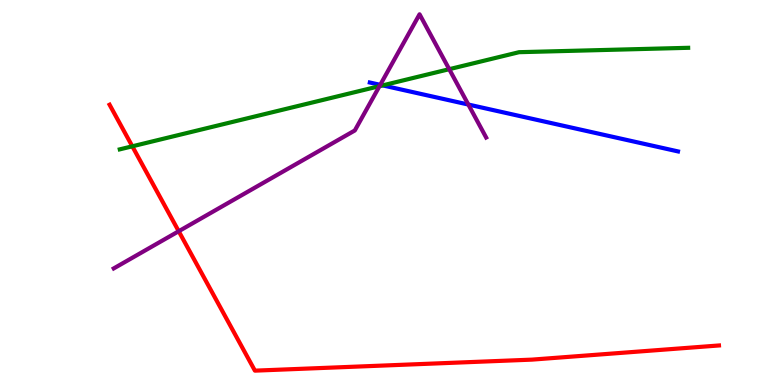[{'lines': ['blue', 'red'], 'intersections': []}, {'lines': ['green', 'red'], 'intersections': [{'x': 1.71, 'y': 6.2}]}, {'lines': ['purple', 'red'], 'intersections': [{'x': 2.31, 'y': 3.99}]}, {'lines': ['blue', 'green'], 'intersections': [{'x': 4.94, 'y': 7.78}]}, {'lines': ['blue', 'purple'], 'intersections': [{'x': 4.91, 'y': 7.8}, {'x': 6.04, 'y': 7.28}]}, {'lines': ['green', 'purple'], 'intersections': [{'x': 4.9, 'y': 7.76}, {'x': 5.8, 'y': 8.2}]}]